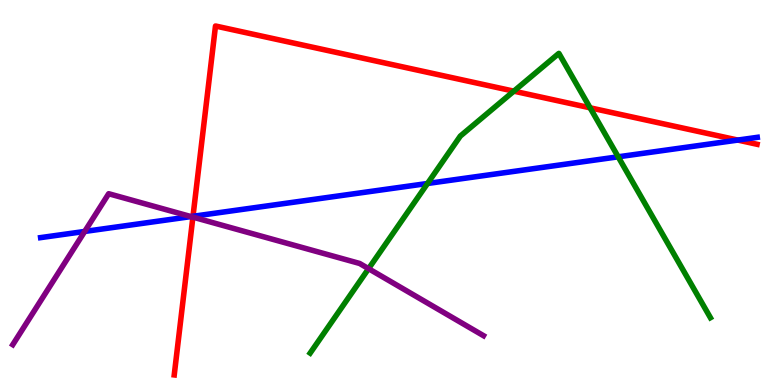[{'lines': ['blue', 'red'], 'intersections': [{'x': 2.49, 'y': 4.38}, {'x': 9.52, 'y': 6.36}]}, {'lines': ['green', 'red'], 'intersections': [{'x': 6.63, 'y': 7.63}, {'x': 7.61, 'y': 7.2}]}, {'lines': ['purple', 'red'], 'intersections': [{'x': 2.49, 'y': 4.36}]}, {'lines': ['blue', 'green'], 'intersections': [{'x': 5.52, 'y': 5.23}, {'x': 7.98, 'y': 5.93}]}, {'lines': ['blue', 'purple'], 'intersections': [{'x': 1.09, 'y': 3.99}, {'x': 2.46, 'y': 4.37}]}, {'lines': ['green', 'purple'], 'intersections': [{'x': 4.76, 'y': 3.02}]}]